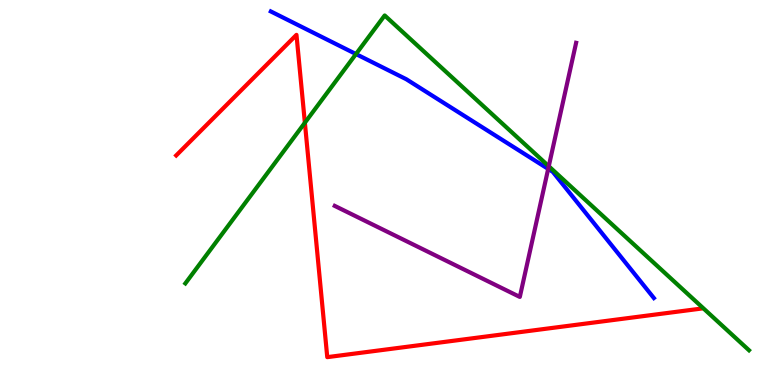[{'lines': ['blue', 'red'], 'intersections': []}, {'lines': ['green', 'red'], 'intersections': [{'x': 3.93, 'y': 6.81}]}, {'lines': ['purple', 'red'], 'intersections': []}, {'lines': ['blue', 'green'], 'intersections': [{'x': 4.59, 'y': 8.6}]}, {'lines': ['blue', 'purple'], 'intersections': [{'x': 7.07, 'y': 5.61}]}, {'lines': ['green', 'purple'], 'intersections': [{'x': 7.08, 'y': 5.68}]}]